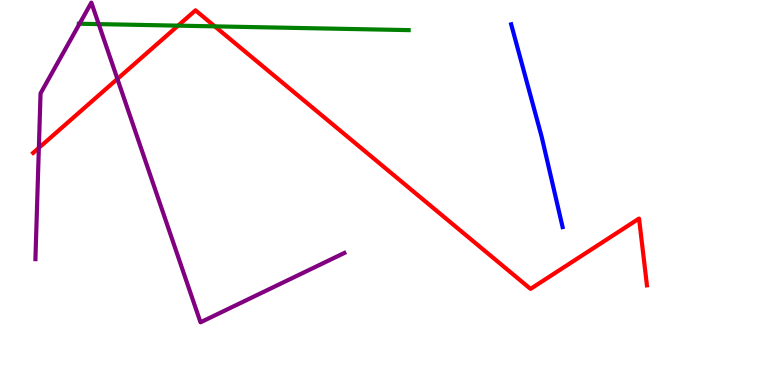[{'lines': ['blue', 'red'], 'intersections': []}, {'lines': ['green', 'red'], 'intersections': [{'x': 2.3, 'y': 9.33}, {'x': 2.77, 'y': 9.32}]}, {'lines': ['purple', 'red'], 'intersections': [{'x': 0.501, 'y': 6.16}, {'x': 1.52, 'y': 7.95}]}, {'lines': ['blue', 'green'], 'intersections': []}, {'lines': ['blue', 'purple'], 'intersections': []}, {'lines': ['green', 'purple'], 'intersections': [{'x': 1.03, 'y': 9.38}, {'x': 1.27, 'y': 9.37}]}]